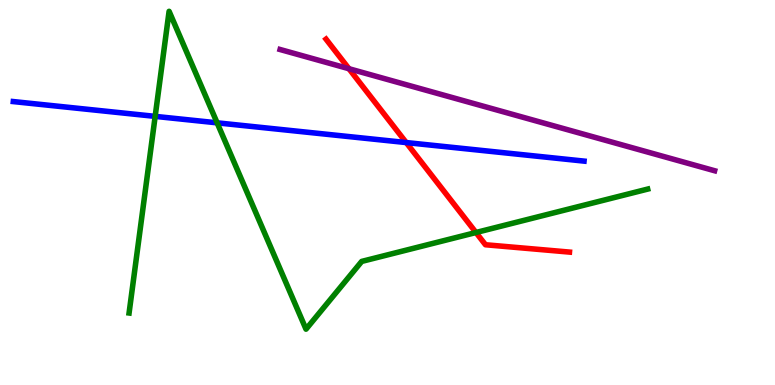[{'lines': ['blue', 'red'], 'intersections': [{'x': 5.24, 'y': 6.3}]}, {'lines': ['green', 'red'], 'intersections': [{'x': 6.14, 'y': 3.96}]}, {'lines': ['purple', 'red'], 'intersections': [{'x': 4.5, 'y': 8.22}]}, {'lines': ['blue', 'green'], 'intersections': [{'x': 2.0, 'y': 6.98}, {'x': 2.8, 'y': 6.81}]}, {'lines': ['blue', 'purple'], 'intersections': []}, {'lines': ['green', 'purple'], 'intersections': []}]